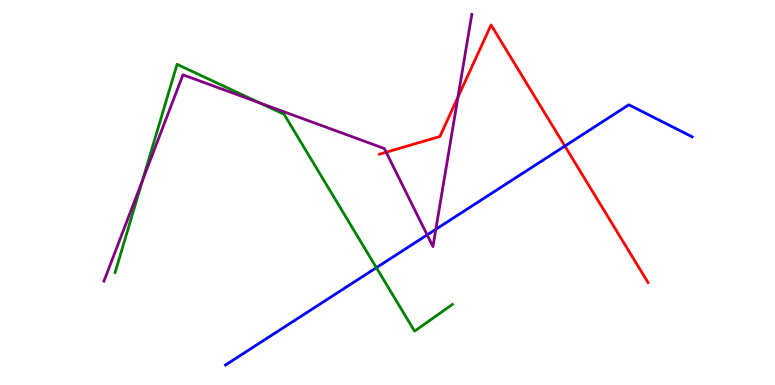[{'lines': ['blue', 'red'], 'intersections': [{'x': 7.29, 'y': 6.21}]}, {'lines': ['green', 'red'], 'intersections': []}, {'lines': ['purple', 'red'], 'intersections': [{'x': 4.98, 'y': 6.05}, {'x': 5.91, 'y': 7.48}]}, {'lines': ['blue', 'green'], 'intersections': [{'x': 4.86, 'y': 3.05}]}, {'lines': ['blue', 'purple'], 'intersections': [{'x': 5.51, 'y': 3.9}, {'x': 5.62, 'y': 4.04}]}, {'lines': ['green', 'purple'], 'intersections': [{'x': 1.84, 'y': 5.31}, {'x': 3.35, 'y': 7.33}]}]